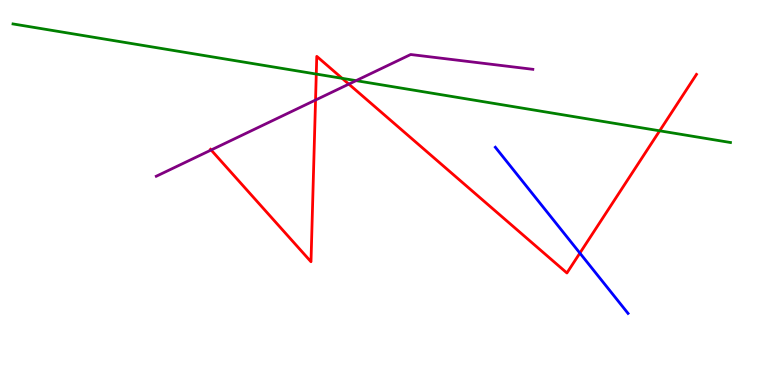[{'lines': ['blue', 'red'], 'intersections': [{'x': 7.48, 'y': 3.43}]}, {'lines': ['green', 'red'], 'intersections': [{'x': 4.08, 'y': 8.08}, {'x': 4.41, 'y': 7.97}, {'x': 8.51, 'y': 6.6}]}, {'lines': ['purple', 'red'], 'intersections': [{'x': 2.72, 'y': 6.1}, {'x': 4.07, 'y': 7.4}, {'x': 4.5, 'y': 7.82}]}, {'lines': ['blue', 'green'], 'intersections': []}, {'lines': ['blue', 'purple'], 'intersections': []}, {'lines': ['green', 'purple'], 'intersections': [{'x': 4.59, 'y': 7.91}]}]